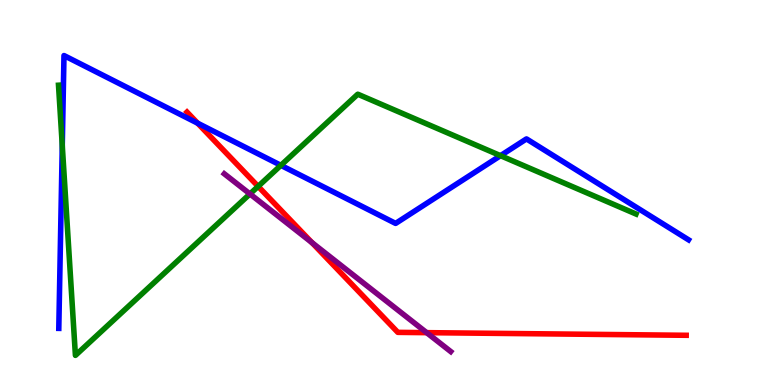[{'lines': ['blue', 'red'], 'intersections': [{'x': 2.55, 'y': 6.8}]}, {'lines': ['green', 'red'], 'intersections': [{'x': 3.33, 'y': 5.16}]}, {'lines': ['purple', 'red'], 'intersections': [{'x': 4.02, 'y': 3.7}, {'x': 5.51, 'y': 1.36}]}, {'lines': ['blue', 'green'], 'intersections': [{'x': 0.804, 'y': 6.22}, {'x': 3.62, 'y': 5.71}, {'x': 6.46, 'y': 5.96}]}, {'lines': ['blue', 'purple'], 'intersections': []}, {'lines': ['green', 'purple'], 'intersections': [{'x': 3.23, 'y': 4.96}]}]